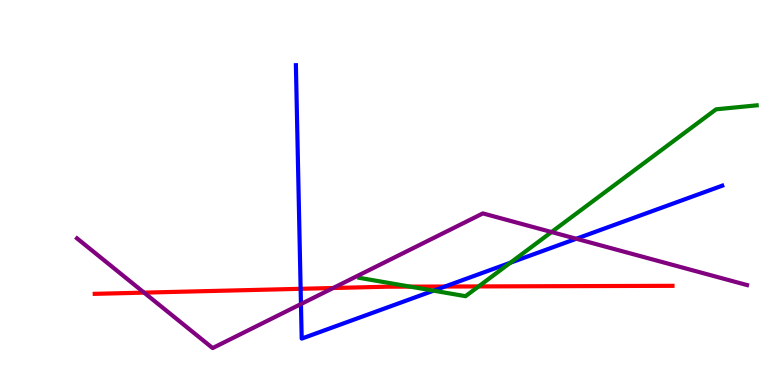[{'lines': ['blue', 'red'], 'intersections': [{'x': 3.88, 'y': 2.5}, {'x': 5.74, 'y': 2.56}]}, {'lines': ['green', 'red'], 'intersections': [{'x': 5.29, 'y': 2.56}, {'x': 6.18, 'y': 2.56}]}, {'lines': ['purple', 'red'], 'intersections': [{'x': 1.86, 'y': 2.4}, {'x': 4.3, 'y': 2.52}]}, {'lines': ['blue', 'green'], 'intersections': [{'x': 5.59, 'y': 2.45}, {'x': 6.59, 'y': 3.18}]}, {'lines': ['blue', 'purple'], 'intersections': [{'x': 3.88, 'y': 2.1}, {'x': 7.44, 'y': 3.8}]}, {'lines': ['green', 'purple'], 'intersections': [{'x': 7.12, 'y': 3.97}]}]